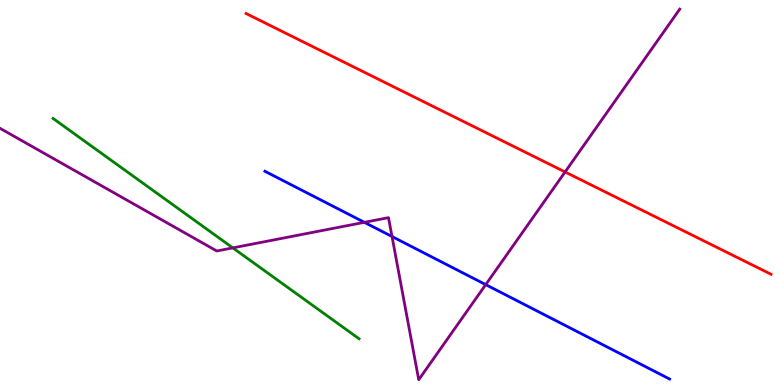[{'lines': ['blue', 'red'], 'intersections': []}, {'lines': ['green', 'red'], 'intersections': []}, {'lines': ['purple', 'red'], 'intersections': [{'x': 7.29, 'y': 5.53}]}, {'lines': ['blue', 'green'], 'intersections': []}, {'lines': ['blue', 'purple'], 'intersections': [{'x': 4.7, 'y': 4.23}, {'x': 5.06, 'y': 3.86}, {'x': 6.27, 'y': 2.61}]}, {'lines': ['green', 'purple'], 'intersections': [{'x': 3.0, 'y': 3.56}]}]